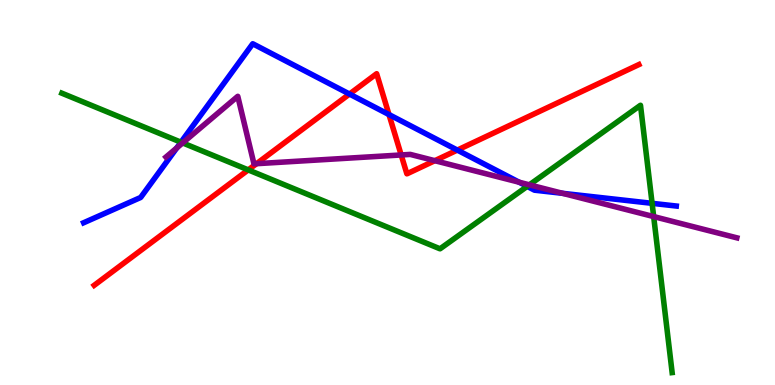[{'lines': ['blue', 'red'], 'intersections': [{'x': 4.51, 'y': 7.56}, {'x': 5.02, 'y': 7.02}, {'x': 5.9, 'y': 6.1}]}, {'lines': ['green', 'red'], 'intersections': [{'x': 3.2, 'y': 5.59}]}, {'lines': ['purple', 'red'], 'intersections': [{'x': 3.31, 'y': 5.75}, {'x': 5.18, 'y': 5.98}, {'x': 5.61, 'y': 5.83}]}, {'lines': ['blue', 'green'], 'intersections': [{'x': 2.33, 'y': 6.31}, {'x': 6.8, 'y': 5.16}, {'x': 8.41, 'y': 4.72}]}, {'lines': ['blue', 'purple'], 'intersections': [{'x': 2.28, 'y': 6.16}, {'x': 6.7, 'y': 5.27}, {'x': 7.26, 'y': 4.98}]}, {'lines': ['green', 'purple'], 'intersections': [{'x': 2.36, 'y': 6.29}, {'x': 6.83, 'y': 5.2}, {'x': 8.43, 'y': 4.37}]}]